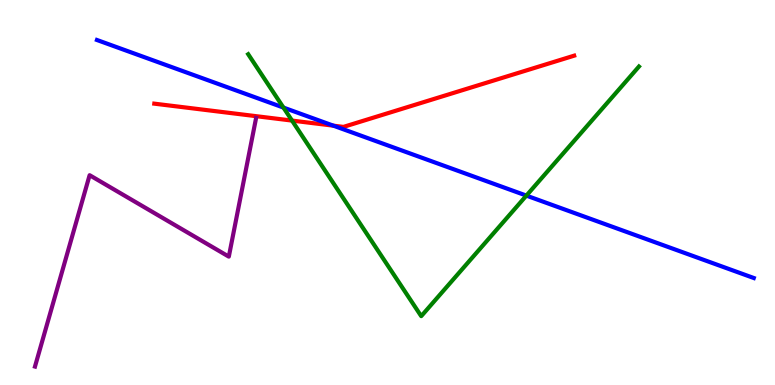[{'lines': ['blue', 'red'], 'intersections': [{'x': 4.3, 'y': 6.74}]}, {'lines': ['green', 'red'], 'intersections': [{'x': 3.77, 'y': 6.87}]}, {'lines': ['purple', 'red'], 'intersections': []}, {'lines': ['blue', 'green'], 'intersections': [{'x': 3.66, 'y': 7.21}, {'x': 6.79, 'y': 4.92}]}, {'lines': ['blue', 'purple'], 'intersections': []}, {'lines': ['green', 'purple'], 'intersections': []}]